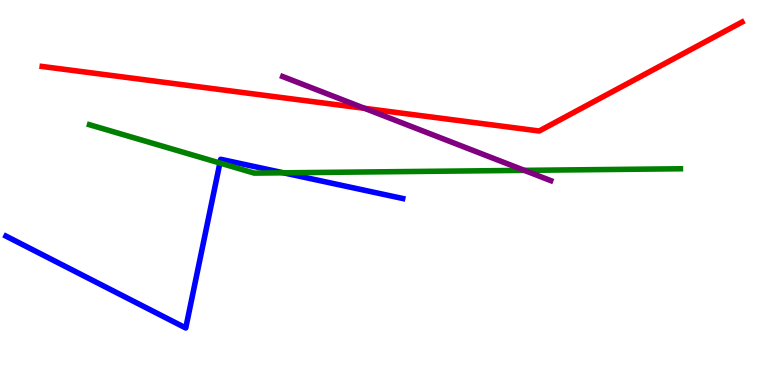[{'lines': ['blue', 'red'], 'intersections': []}, {'lines': ['green', 'red'], 'intersections': []}, {'lines': ['purple', 'red'], 'intersections': [{'x': 4.7, 'y': 7.19}]}, {'lines': ['blue', 'green'], 'intersections': [{'x': 2.84, 'y': 5.77}, {'x': 3.66, 'y': 5.51}]}, {'lines': ['blue', 'purple'], 'intersections': []}, {'lines': ['green', 'purple'], 'intersections': [{'x': 6.77, 'y': 5.58}]}]